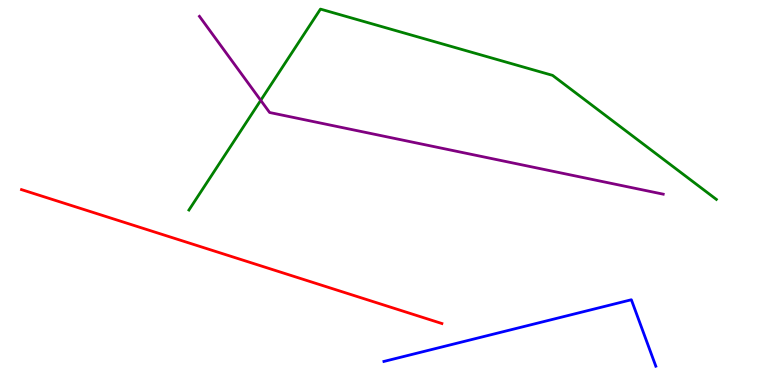[{'lines': ['blue', 'red'], 'intersections': []}, {'lines': ['green', 'red'], 'intersections': []}, {'lines': ['purple', 'red'], 'intersections': []}, {'lines': ['blue', 'green'], 'intersections': []}, {'lines': ['blue', 'purple'], 'intersections': []}, {'lines': ['green', 'purple'], 'intersections': [{'x': 3.36, 'y': 7.39}]}]